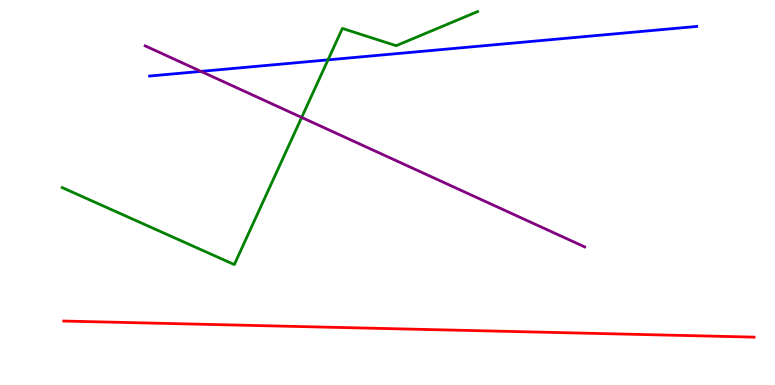[{'lines': ['blue', 'red'], 'intersections': []}, {'lines': ['green', 'red'], 'intersections': []}, {'lines': ['purple', 'red'], 'intersections': []}, {'lines': ['blue', 'green'], 'intersections': [{'x': 4.23, 'y': 8.45}]}, {'lines': ['blue', 'purple'], 'intersections': [{'x': 2.59, 'y': 8.15}]}, {'lines': ['green', 'purple'], 'intersections': [{'x': 3.89, 'y': 6.95}]}]